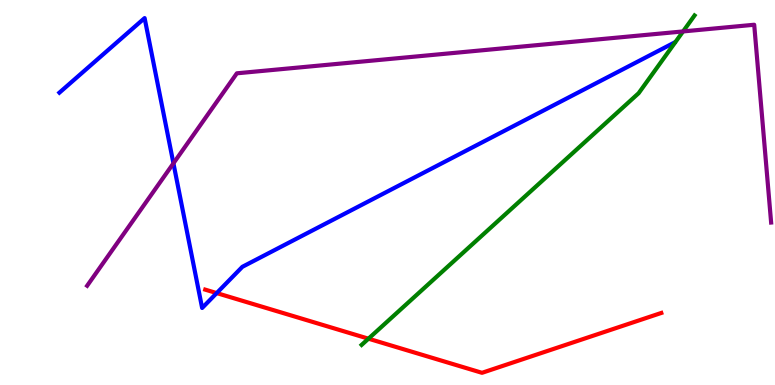[{'lines': ['blue', 'red'], 'intersections': [{'x': 2.8, 'y': 2.39}]}, {'lines': ['green', 'red'], 'intersections': [{'x': 4.75, 'y': 1.2}]}, {'lines': ['purple', 'red'], 'intersections': []}, {'lines': ['blue', 'green'], 'intersections': []}, {'lines': ['blue', 'purple'], 'intersections': [{'x': 2.24, 'y': 5.76}]}, {'lines': ['green', 'purple'], 'intersections': [{'x': 8.81, 'y': 9.18}]}]